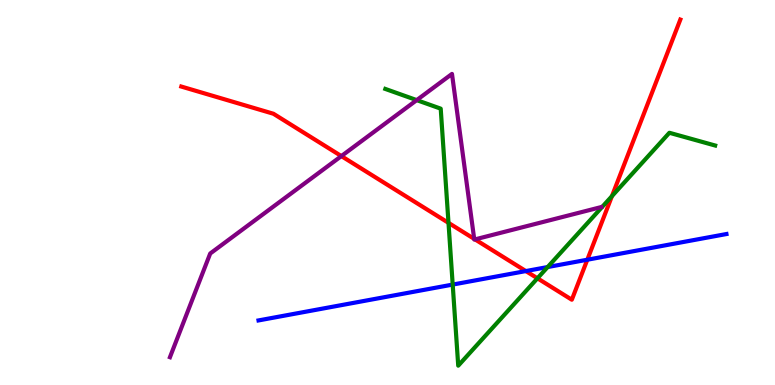[{'lines': ['blue', 'red'], 'intersections': [{'x': 6.79, 'y': 2.96}, {'x': 7.58, 'y': 3.25}]}, {'lines': ['green', 'red'], 'intersections': [{'x': 5.79, 'y': 4.21}, {'x': 6.93, 'y': 2.77}, {'x': 7.9, 'y': 4.91}]}, {'lines': ['purple', 'red'], 'intersections': [{'x': 4.4, 'y': 5.95}, {'x': 6.12, 'y': 3.8}, {'x': 6.13, 'y': 3.78}]}, {'lines': ['blue', 'green'], 'intersections': [{'x': 5.84, 'y': 2.61}, {'x': 7.07, 'y': 3.06}]}, {'lines': ['blue', 'purple'], 'intersections': []}, {'lines': ['green', 'purple'], 'intersections': [{'x': 5.38, 'y': 7.4}]}]